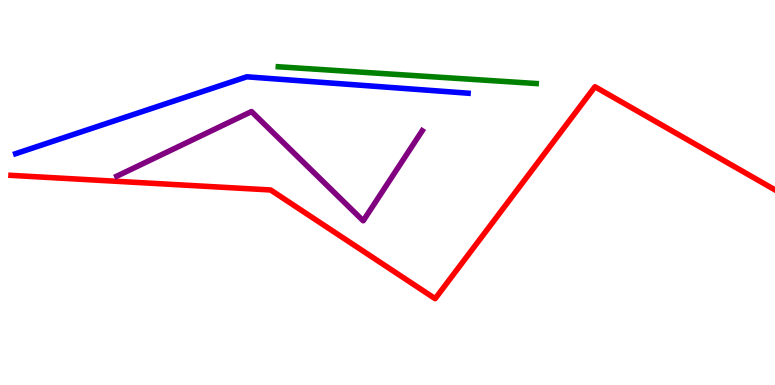[{'lines': ['blue', 'red'], 'intersections': []}, {'lines': ['green', 'red'], 'intersections': []}, {'lines': ['purple', 'red'], 'intersections': []}, {'lines': ['blue', 'green'], 'intersections': []}, {'lines': ['blue', 'purple'], 'intersections': []}, {'lines': ['green', 'purple'], 'intersections': []}]